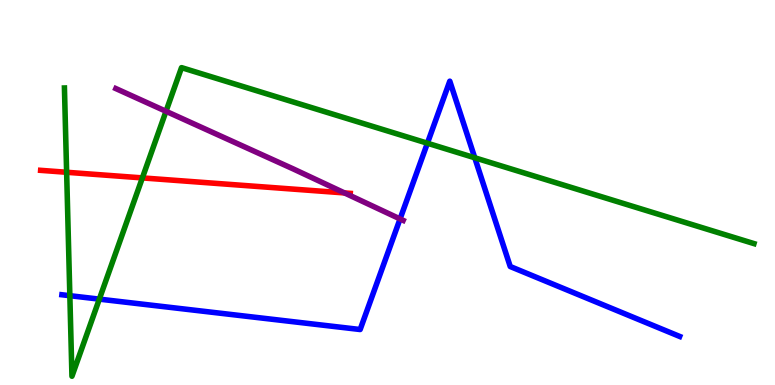[{'lines': ['blue', 'red'], 'intersections': []}, {'lines': ['green', 'red'], 'intersections': [{'x': 0.86, 'y': 5.53}, {'x': 1.84, 'y': 5.38}]}, {'lines': ['purple', 'red'], 'intersections': [{'x': 4.45, 'y': 4.99}]}, {'lines': ['blue', 'green'], 'intersections': [{'x': 0.901, 'y': 2.32}, {'x': 1.28, 'y': 2.23}, {'x': 5.51, 'y': 6.28}, {'x': 6.13, 'y': 5.9}]}, {'lines': ['blue', 'purple'], 'intersections': [{'x': 5.16, 'y': 4.31}]}, {'lines': ['green', 'purple'], 'intersections': [{'x': 2.14, 'y': 7.11}]}]